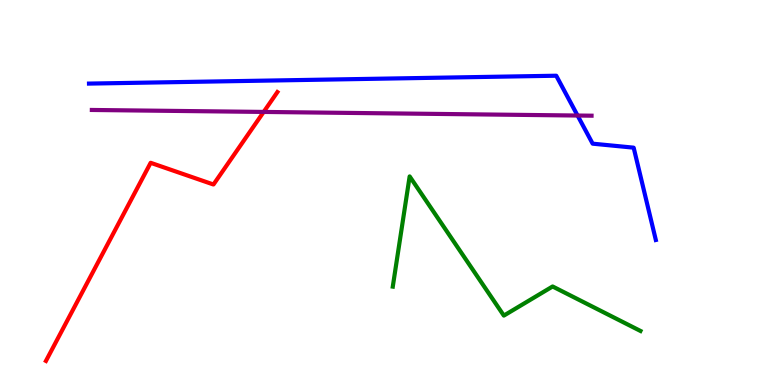[{'lines': ['blue', 'red'], 'intersections': []}, {'lines': ['green', 'red'], 'intersections': []}, {'lines': ['purple', 'red'], 'intersections': [{'x': 3.4, 'y': 7.09}]}, {'lines': ['blue', 'green'], 'intersections': []}, {'lines': ['blue', 'purple'], 'intersections': [{'x': 7.45, 'y': 7.0}]}, {'lines': ['green', 'purple'], 'intersections': []}]